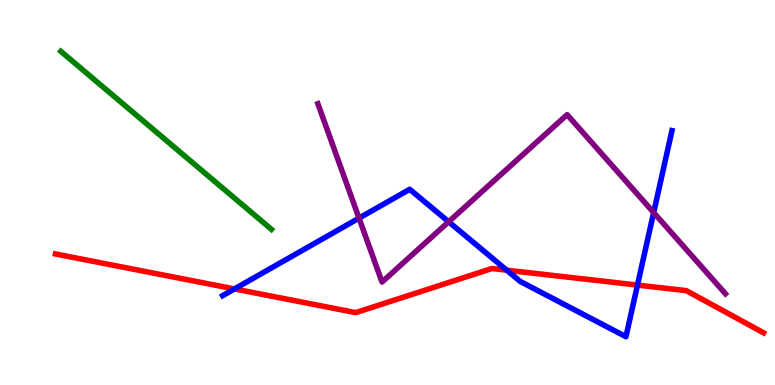[{'lines': ['blue', 'red'], 'intersections': [{'x': 3.03, 'y': 2.5}, {'x': 6.54, 'y': 2.98}, {'x': 8.23, 'y': 2.6}]}, {'lines': ['green', 'red'], 'intersections': []}, {'lines': ['purple', 'red'], 'intersections': []}, {'lines': ['blue', 'green'], 'intersections': []}, {'lines': ['blue', 'purple'], 'intersections': [{'x': 4.63, 'y': 4.33}, {'x': 5.79, 'y': 4.24}, {'x': 8.43, 'y': 4.48}]}, {'lines': ['green', 'purple'], 'intersections': []}]